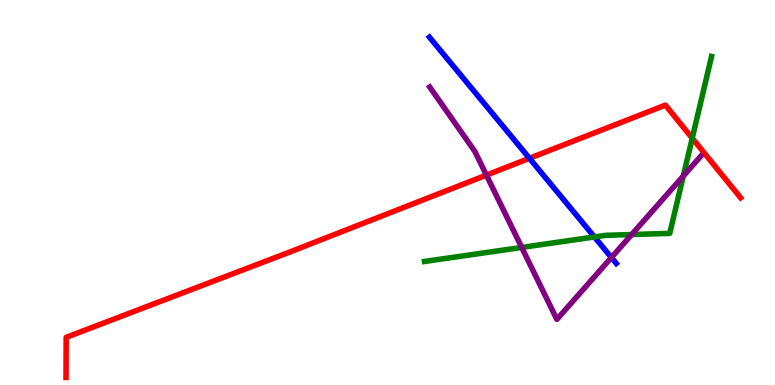[{'lines': ['blue', 'red'], 'intersections': [{'x': 6.83, 'y': 5.89}]}, {'lines': ['green', 'red'], 'intersections': [{'x': 8.93, 'y': 6.41}]}, {'lines': ['purple', 'red'], 'intersections': [{'x': 6.28, 'y': 5.45}]}, {'lines': ['blue', 'green'], 'intersections': [{'x': 7.67, 'y': 3.85}]}, {'lines': ['blue', 'purple'], 'intersections': [{'x': 7.89, 'y': 3.31}]}, {'lines': ['green', 'purple'], 'intersections': [{'x': 6.73, 'y': 3.57}, {'x': 8.15, 'y': 3.91}, {'x': 8.82, 'y': 5.43}]}]